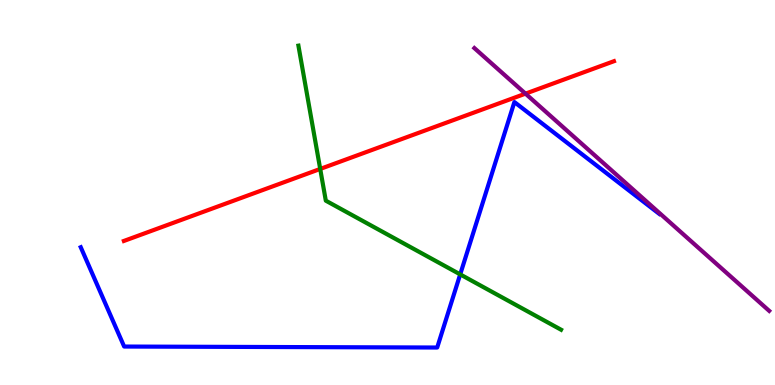[{'lines': ['blue', 'red'], 'intersections': []}, {'lines': ['green', 'red'], 'intersections': [{'x': 4.13, 'y': 5.61}]}, {'lines': ['purple', 'red'], 'intersections': [{'x': 6.78, 'y': 7.57}]}, {'lines': ['blue', 'green'], 'intersections': [{'x': 5.94, 'y': 2.87}]}, {'lines': ['blue', 'purple'], 'intersections': []}, {'lines': ['green', 'purple'], 'intersections': []}]